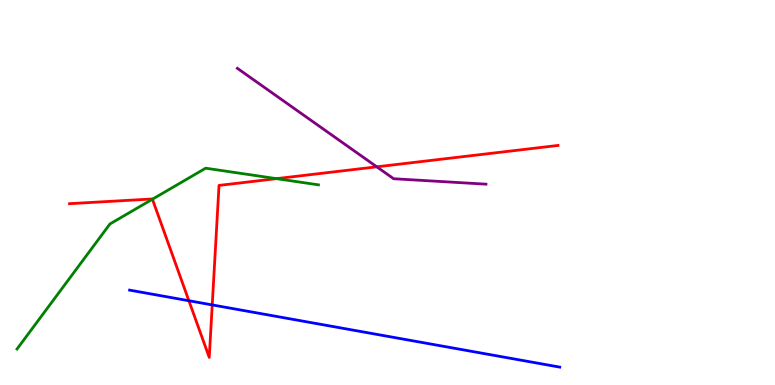[{'lines': ['blue', 'red'], 'intersections': [{'x': 2.44, 'y': 2.19}, {'x': 2.74, 'y': 2.08}]}, {'lines': ['green', 'red'], 'intersections': [{'x': 1.97, 'y': 4.83}, {'x': 3.57, 'y': 5.36}]}, {'lines': ['purple', 'red'], 'intersections': [{'x': 4.86, 'y': 5.67}]}, {'lines': ['blue', 'green'], 'intersections': []}, {'lines': ['blue', 'purple'], 'intersections': []}, {'lines': ['green', 'purple'], 'intersections': []}]